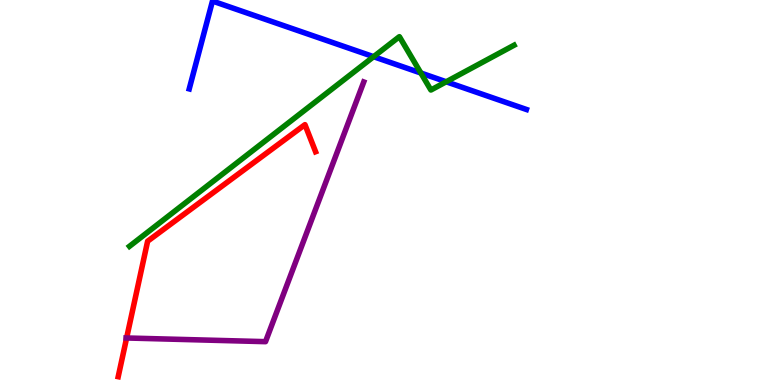[{'lines': ['blue', 'red'], 'intersections': []}, {'lines': ['green', 'red'], 'intersections': []}, {'lines': ['purple', 'red'], 'intersections': [{'x': 1.63, 'y': 1.22}]}, {'lines': ['blue', 'green'], 'intersections': [{'x': 4.82, 'y': 8.53}, {'x': 5.43, 'y': 8.1}, {'x': 5.76, 'y': 7.88}]}, {'lines': ['blue', 'purple'], 'intersections': []}, {'lines': ['green', 'purple'], 'intersections': []}]